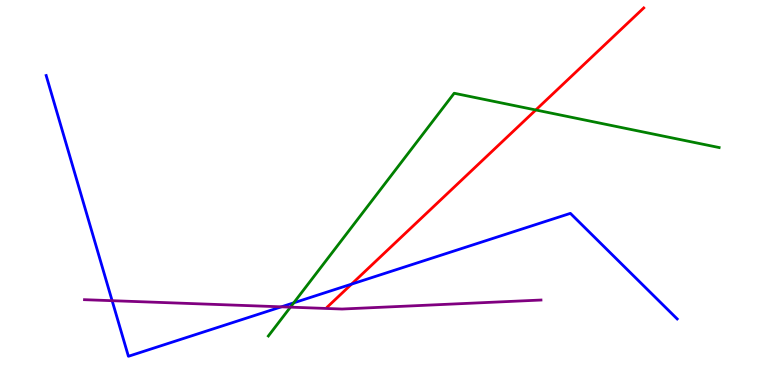[{'lines': ['blue', 'red'], 'intersections': [{'x': 4.54, 'y': 2.62}]}, {'lines': ['green', 'red'], 'intersections': [{'x': 6.91, 'y': 7.14}]}, {'lines': ['purple', 'red'], 'intersections': []}, {'lines': ['blue', 'green'], 'intersections': [{'x': 3.79, 'y': 2.13}]}, {'lines': ['blue', 'purple'], 'intersections': [{'x': 1.45, 'y': 2.19}, {'x': 3.63, 'y': 2.03}]}, {'lines': ['green', 'purple'], 'intersections': [{'x': 3.75, 'y': 2.02}]}]